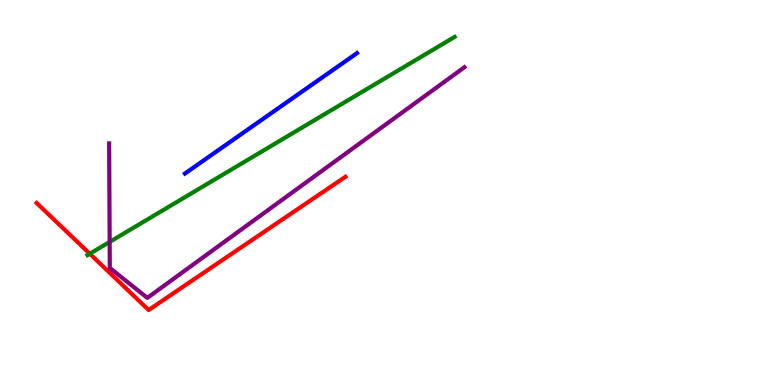[{'lines': ['blue', 'red'], 'intersections': []}, {'lines': ['green', 'red'], 'intersections': [{'x': 1.16, 'y': 3.41}]}, {'lines': ['purple', 'red'], 'intersections': []}, {'lines': ['blue', 'green'], 'intersections': []}, {'lines': ['blue', 'purple'], 'intersections': []}, {'lines': ['green', 'purple'], 'intersections': [{'x': 1.42, 'y': 3.72}]}]